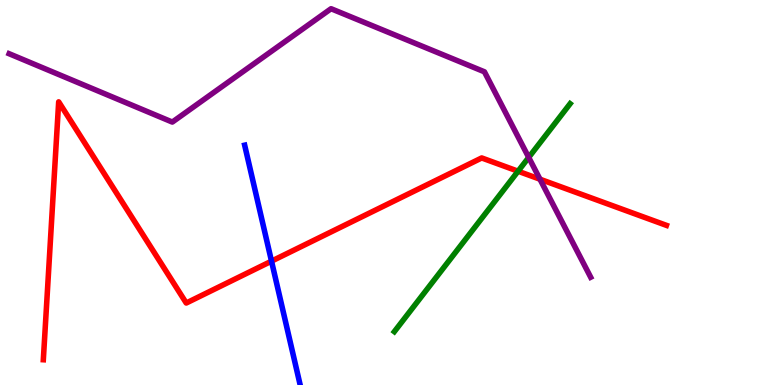[{'lines': ['blue', 'red'], 'intersections': [{'x': 3.5, 'y': 3.22}]}, {'lines': ['green', 'red'], 'intersections': [{'x': 6.68, 'y': 5.55}]}, {'lines': ['purple', 'red'], 'intersections': [{'x': 6.97, 'y': 5.35}]}, {'lines': ['blue', 'green'], 'intersections': []}, {'lines': ['blue', 'purple'], 'intersections': []}, {'lines': ['green', 'purple'], 'intersections': [{'x': 6.82, 'y': 5.91}]}]